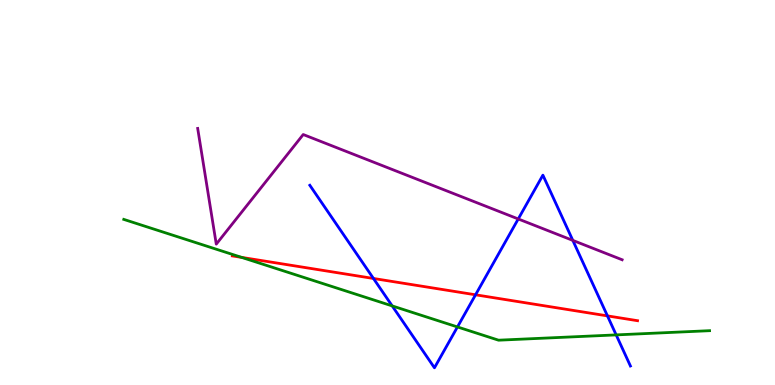[{'lines': ['blue', 'red'], 'intersections': [{'x': 4.82, 'y': 2.77}, {'x': 6.14, 'y': 2.34}, {'x': 7.84, 'y': 1.8}]}, {'lines': ['green', 'red'], 'intersections': [{'x': 3.12, 'y': 3.31}]}, {'lines': ['purple', 'red'], 'intersections': []}, {'lines': ['blue', 'green'], 'intersections': [{'x': 5.06, 'y': 2.05}, {'x': 5.9, 'y': 1.51}, {'x': 7.95, 'y': 1.3}]}, {'lines': ['blue', 'purple'], 'intersections': [{'x': 6.69, 'y': 4.31}, {'x': 7.39, 'y': 3.76}]}, {'lines': ['green', 'purple'], 'intersections': []}]